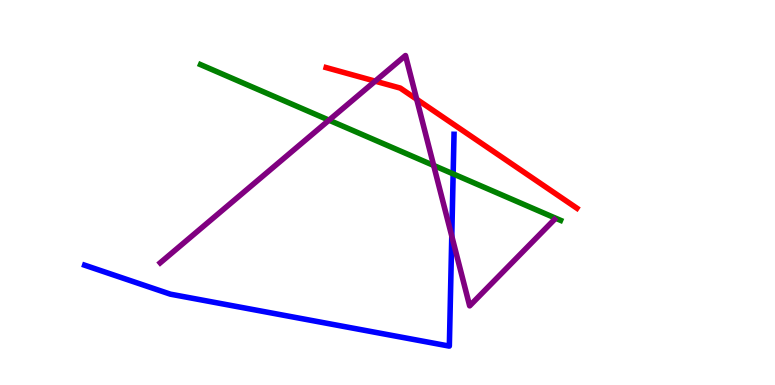[{'lines': ['blue', 'red'], 'intersections': []}, {'lines': ['green', 'red'], 'intersections': []}, {'lines': ['purple', 'red'], 'intersections': [{'x': 4.84, 'y': 7.89}, {'x': 5.38, 'y': 7.42}]}, {'lines': ['blue', 'green'], 'intersections': [{'x': 5.85, 'y': 5.48}]}, {'lines': ['blue', 'purple'], 'intersections': [{'x': 5.83, 'y': 3.87}]}, {'lines': ['green', 'purple'], 'intersections': [{'x': 4.25, 'y': 6.88}, {'x': 5.6, 'y': 5.7}]}]